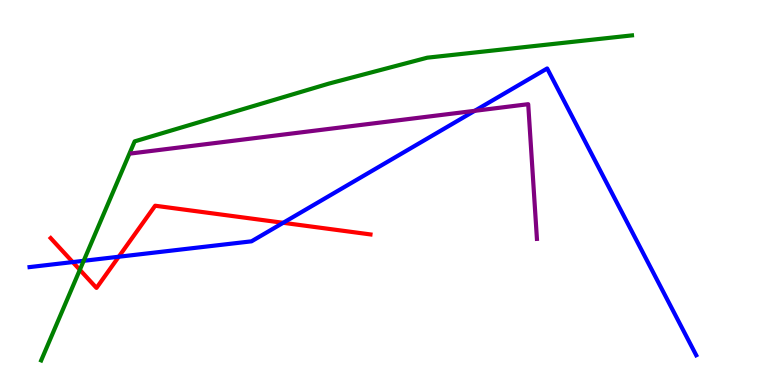[{'lines': ['blue', 'red'], 'intersections': [{'x': 0.938, 'y': 3.19}, {'x': 1.53, 'y': 3.33}, {'x': 3.65, 'y': 4.21}]}, {'lines': ['green', 'red'], 'intersections': [{'x': 1.03, 'y': 2.99}]}, {'lines': ['purple', 'red'], 'intersections': []}, {'lines': ['blue', 'green'], 'intersections': [{'x': 1.08, 'y': 3.23}]}, {'lines': ['blue', 'purple'], 'intersections': [{'x': 6.13, 'y': 7.12}]}, {'lines': ['green', 'purple'], 'intersections': []}]